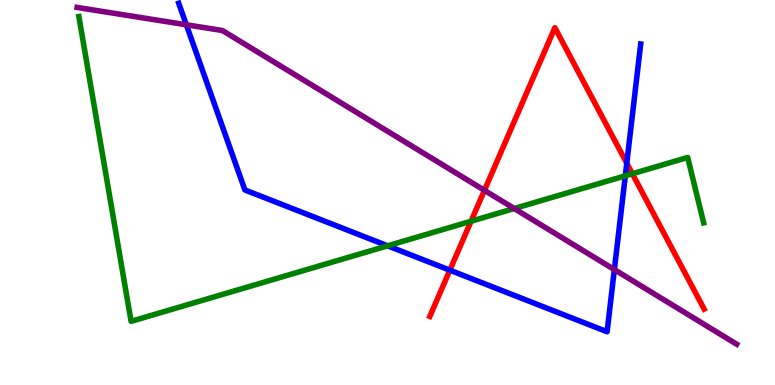[{'lines': ['blue', 'red'], 'intersections': [{'x': 5.8, 'y': 2.98}, {'x': 8.09, 'y': 5.76}]}, {'lines': ['green', 'red'], 'intersections': [{'x': 6.08, 'y': 4.25}, {'x': 8.16, 'y': 5.49}]}, {'lines': ['purple', 'red'], 'intersections': [{'x': 6.25, 'y': 5.06}]}, {'lines': ['blue', 'green'], 'intersections': [{'x': 5.0, 'y': 3.62}, {'x': 8.07, 'y': 5.43}]}, {'lines': ['blue', 'purple'], 'intersections': [{'x': 2.4, 'y': 9.36}, {'x': 7.93, 'y': 3.0}]}, {'lines': ['green', 'purple'], 'intersections': [{'x': 6.64, 'y': 4.58}]}]